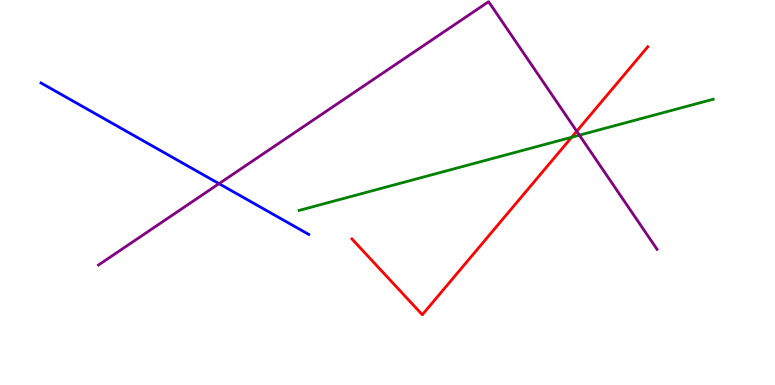[{'lines': ['blue', 'red'], 'intersections': []}, {'lines': ['green', 'red'], 'intersections': [{'x': 7.38, 'y': 6.44}]}, {'lines': ['purple', 'red'], 'intersections': [{'x': 7.44, 'y': 6.59}]}, {'lines': ['blue', 'green'], 'intersections': []}, {'lines': ['blue', 'purple'], 'intersections': [{'x': 2.83, 'y': 5.23}]}, {'lines': ['green', 'purple'], 'intersections': [{'x': 7.48, 'y': 6.49}]}]